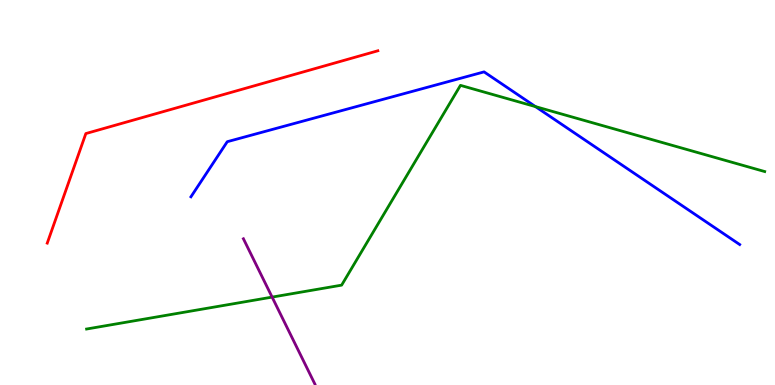[{'lines': ['blue', 'red'], 'intersections': []}, {'lines': ['green', 'red'], 'intersections': []}, {'lines': ['purple', 'red'], 'intersections': []}, {'lines': ['blue', 'green'], 'intersections': [{'x': 6.91, 'y': 7.23}]}, {'lines': ['blue', 'purple'], 'intersections': []}, {'lines': ['green', 'purple'], 'intersections': [{'x': 3.51, 'y': 2.28}]}]